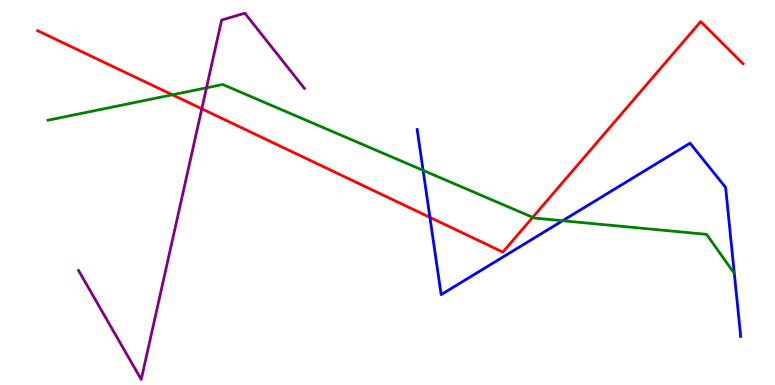[{'lines': ['blue', 'red'], 'intersections': [{'x': 5.55, 'y': 4.35}]}, {'lines': ['green', 'red'], 'intersections': [{'x': 2.22, 'y': 7.54}, {'x': 6.87, 'y': 4.35}]}, {'lines': ['purple', 'red'], 'intersections': [{'x': 2.6, 'y': 7.17}]}, {'lines': ['blue', 'green'], 'intersections': [{'x': 5.46, 'y': 5.57}, {'x': 7.26, 'y': 4.27}]}, {'lines': ['blue', 'purple'], 'intersections': []}, {'lines': ['green', 'purple'], 'intersections': [{'x': 2.66, 'y': 7.72}]}]